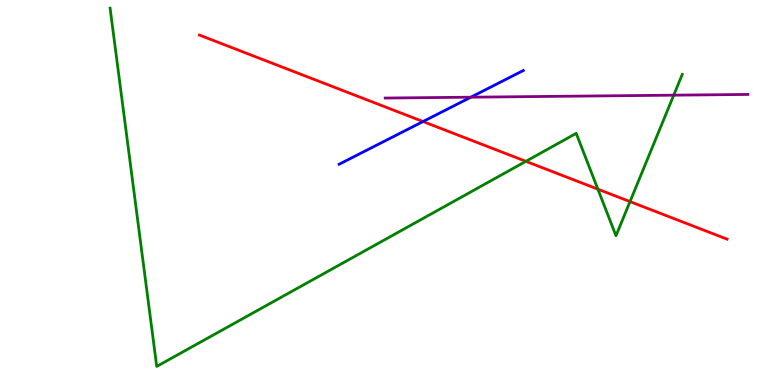[{'lines': ['blue', 'red'], 'intersections': [{'x': 5.46, 'y': 6.84}]}, {'lines': ['green', 'red'], 'intersections': [{'x': 6.79, 'y': 5.81}, {'x': 7.71, 'y': 5.09}, {'x': 8.13, 'y': 4.76}]}, {'lines': ['purple', 'red'], 'intersections': []}, {'lines': ['blue', 'green'], 'intersections': []}, {'lines': ['blue', 'purple'], 'intersections': [{'x': 6.08, 'y': 7.48}]}, {'lines': ['green', 'purple'], 'intersections': [{'x': 8.69, 'y': 7.53}]}]